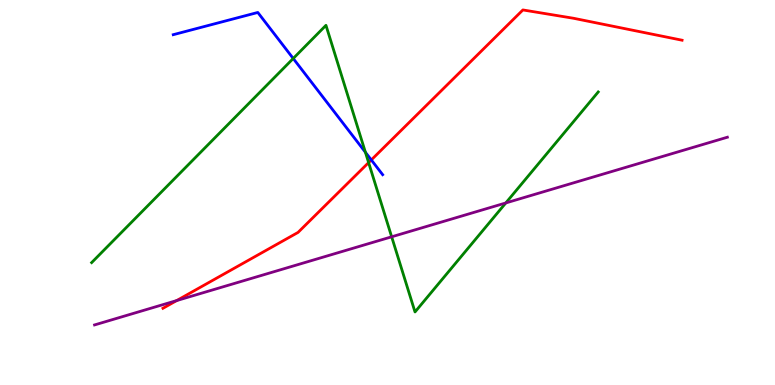[{'lines': ['blue', 'red'], 'intersections': [{'x': 4.79, 'y': 5.85}]}, {'lines': ['green', 'red'], 'intersections': [{'x': 4.76, 'y': 5.78}]}, {'lines': ['purple', 'red'], 'intersections': [{'x': 2.28, 'y': 2.19}]}, {'lines': ['blue', 'green'], 'intersections': [{'x': 3.78, 'y': 8.48}, {'x': 4.71, 'y': 6.04}]}, {'lines': ['blue', 'purple'], 'intersections': []}, {'lines': ['green', 'purple'], 'intersections': [{'x': 5.05, 'y': 3.85}, {'x': 6.53, 'y': 4.73}]}]